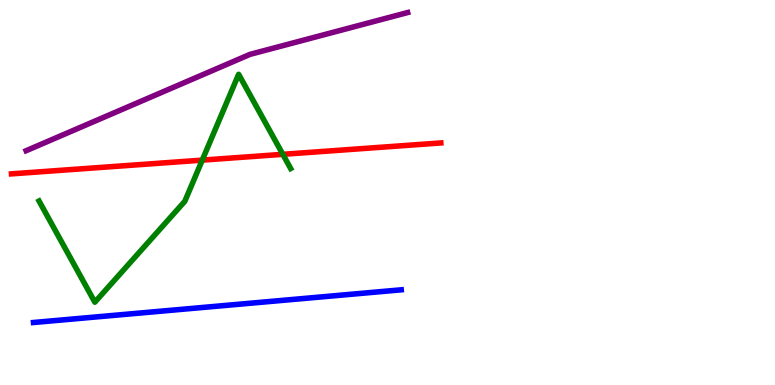[{'lines': ['blue', 'red'], 'intersections': []}, {'lines': ['green', 'red'], 'intersections': [{'x': 2.61, 'y': 5.84}, {'x': 3.65, 'y': 5.99}]}, {'lines': ['purple', 'red'], 'intersections': []}, {'lines': ['blue', 'green'], 'intersections': []}, {'lines': ['blue', 'purple'], 'intersections': []}, {'lines': ['green', 'purple'], 'intersections': []}]